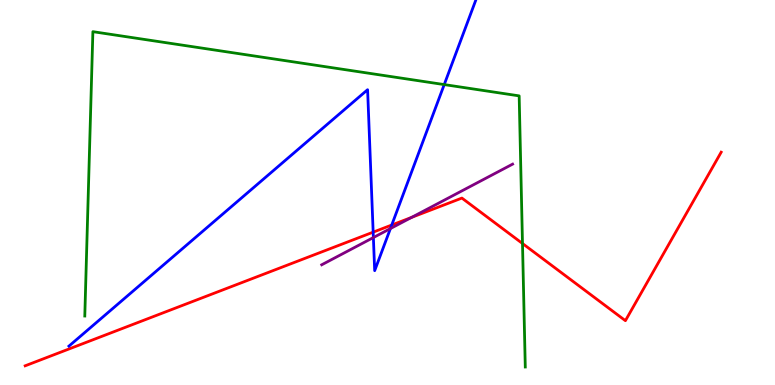[{'lines': ['blue', 'red'], 'intersections': [{'x': 4.82, 'y': 3.97}, {'x': 5.05, 'y': 4.16}]}, {'lines': ['green', 'red'], 'intersections': [{'x': 6.74, 'y': 3.68}]}, {'lines': ['purple', 'red'], 'intersections': [{'x': 5.31, 'y': 4.35}]}, {'lines': ['blue', 'green'], 'intersections': [{'x': 5.73, 'y': 7.8}]}, {'lines': ['blue', 'purple'], 'intersections': [{'x': 4.82, 'y': 3.83}, {'x': 5.04, 'y': 4.06}]}, {'lines': ['green', 'purple'], 'intersections': []}]